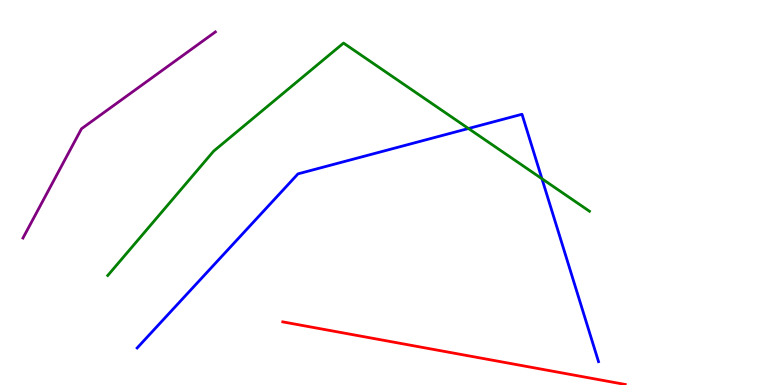[{'lines': ['blue', 'red'], 'intersections': []}, {'lines': ['green', 'red'], 'intersections': []}, {'lines': ['purple', 'red'], 'intersections': []}, {'lines': ['blue', 'green'], 'intersections': [{'x': 6.04, 'y': 6.66}, {'x': 6.99, 'y': 5.36}]}, {'lines': ['blue', 'purple'], 'intersections': []}, {'lines': ['green', 'purple'], 'intersections': []}]